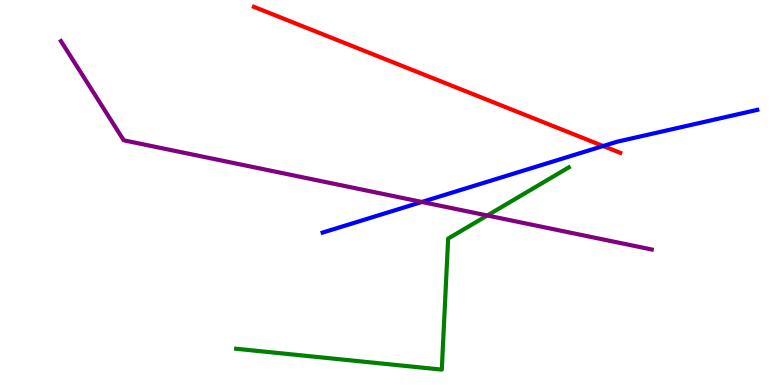[{'lines': ['blue', 'red'], 'intersections': [{'x': 7.78, 'y': 6.21}]}, {'lines': ['green', 'red'], 'intersections': []}, {'lines': ['purple', 'red'], 'intersections': []}, {'lines': ['blue', 'green'], 'intersections': []}, {'lines': ['blue', 'purple'], 'intersections': [{'x': 5.44, 'y': 4.75}]}, {'lines': ['green', 'purple'], 'intersections': [{'x': 6.29, 'y': 4.4}]}]